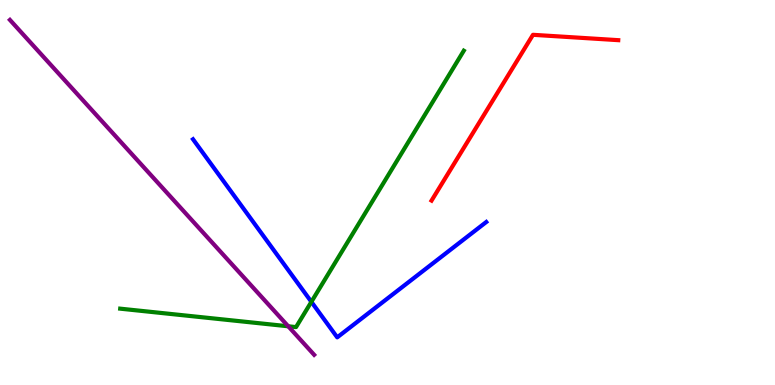[{'lines': ['blue', 'red'], 'intersections': []}, {'lines': ['green', 'red'], 'intersections': []}, {'lines': ['purple', 'red'], 'intersections': []}, {'lines': ['blue', 'green'], 'intersections': [{'x': 4.02, 'y': 2.16}]}, {'lines': ['blue', 'purple'], 'intersections': []}, {'lines': ['green', 'purple'], 'intersections': [{'x': 3.72, 'y': 1.53}]}]